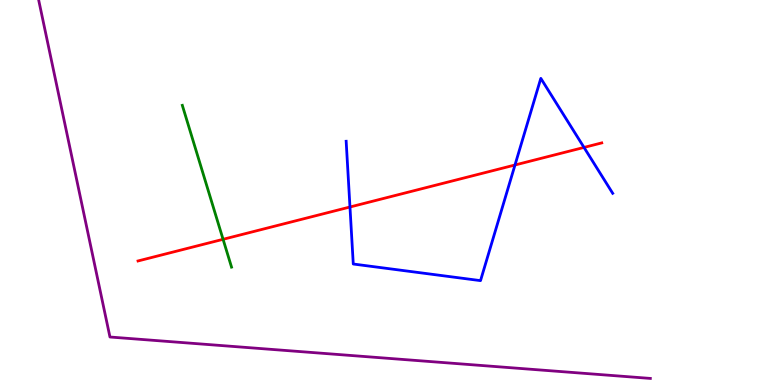[{'lines': ['blue', 'red'], 'intersections': [{'x': 4.52, 'y': 4.62}, {'x': 6.65, 'y': 5.71}, {'x': 7.54, 'y': 6.17}]}, {'lines': ['green', 'red'], 'intersections': [{'x': 2.88, 'y': 3.78}]}, {'lines': ['purple', 'red'], 'intersections': []}, {'lines': ['blue', 'green'], 'intersections': []}, {'lines': ['blue', 'purple'], 'intersections': []}, {'lines': ['green', 'purple'], 'intersections': []}]